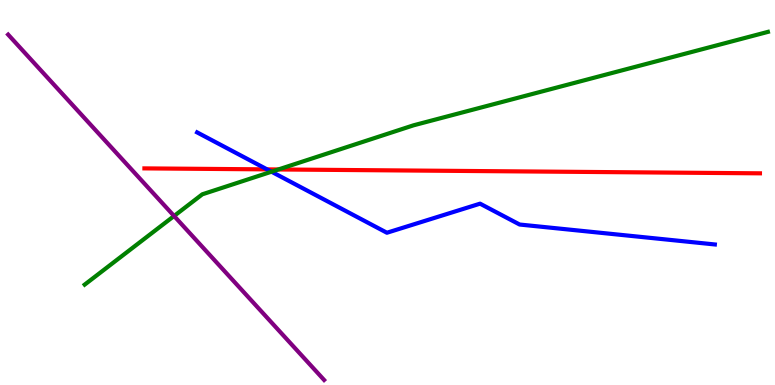[{'lines': ['blue', 'red'], 'intersections': [{'x': 3.45, 'y': 5.6}]}, {'lines': ['green', 'red'], 'intersections': [{'x': 3.59, 'y': 5.6}]}, {'lines': ['purple', 'red'], 'intersections': []}, {'lines': ['blue', 'green'], 'intersections': [{'x': 3.5, 'y': 5.54}]}, {'lines': ['blue', 'purple'], 'intersections': []}, {'lines': ['green', 'purple'], 'intersections': [{'x': 2.25, 'y': 4.39}]}]